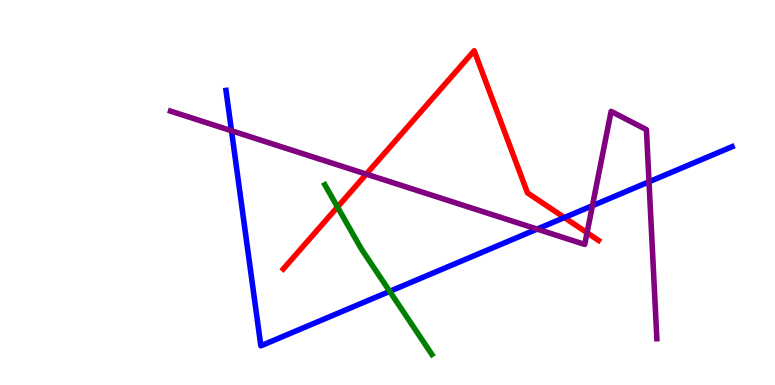[{'lines': ['blue', 'red'], 'intersections': [{'x': 7.28, 'y': 4.35}]}, {'lines': ['green', 'red'], 'intersections': [{'x': 4.35, 'y': 4.62}]}, {'lines': ['purple', 'red'], 'intersections': [{'x': 4.73, 'y': 5.48}, {'x': 7.57, 'y': 3.96}]}, {'lines': ['blue', 'green'], 'intersections': [{'x': 5.03, 'y': 2.43}]}, {'lines': ['blue', 'purple'], 'intersections': [{'x': 2.99, 'y': 6.6}, {'x': 6.93, 'y': 4.05}, {'x': 7.64, 'y': 4.66}, {'x': 8.37, 'y': 5.28}]}, {'lines': ['green', 'purple'], 'intersections': []}]